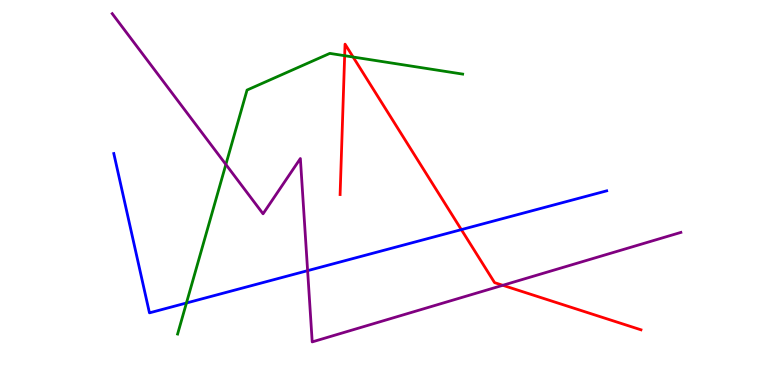[{'lines': ['blue', 'red'], 'intersections': [{'x': 5.95, 'y': 4.04}]}, {'lines': ['green', 'red'], 'intersections': [{'x': 4.45, 'y': 8.55}, {'x': 4.56, 'y': 8.52}]}, {'lines': ['purple', 'red'], 'intersections': [{'x': 6.49, 'y': 2.59}]}, {'lines': ['blue', 'green'], 'intersections': [{'x': 2.41, 'y': 2.13}]}, {'lines': ['blue', 'purple'], 'intersections': [{'x': 3.97, 'y': 2.97}]}, {'lines': ['green', 'purple'], 'intersections': [{'x': 2.91, 'y': 5.73}]}]